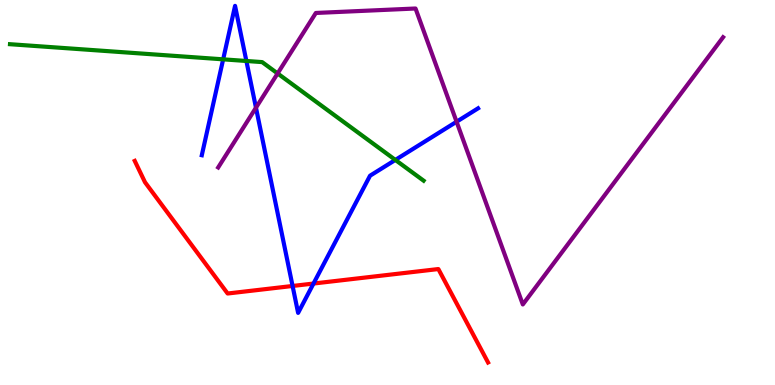[{'lines': ['blue', 'red'], 'intersections': [{'x': 3.78, 'y': 2.57}, {'x': 4.05, 'y': 2.64}]}, {'lines': ['green', 'red'], 'intersections': []}, {'lines': ['purple', 'red'], 'intersections': []}, {'lines': ['blue', 'green'], 'intersections': [{'x': 2.88, 'y': 8.46}, {'x': 3.18, 'y': 8.42}, {'x': 5.1, 'y': 5.85}]}, {'lines': ['blue', 'purple'], 'intersections': [{'x': 3.3, 'y': 7.2}, {'x': 5.89, 'y': 6.84}]}, {'lines': ['green', 'purple'], 'intersections': [{'x': 3.58, 'y': 8.09}]}]